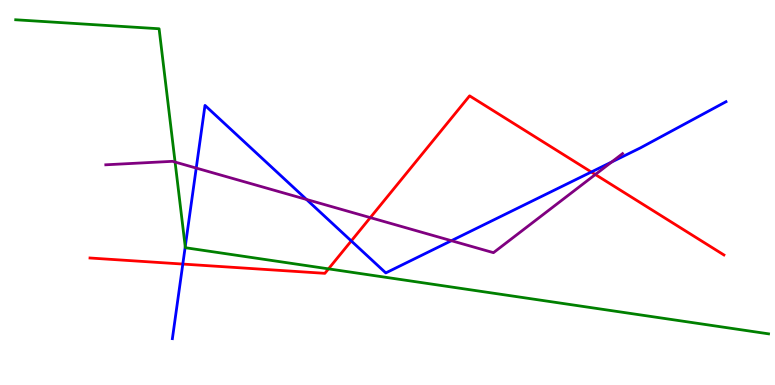[{'lines': ['blue', 'red'], 'intersections': [{'x': 2.36, 'y': 3.14}, {'x': 4.53, 'y': 3.74}, {'x': 7.63, 'y': 5.53}]}, {'lines': ['green', 'red'], 'intersections': [{'x': 4.24, 'y': 3.02}]}, {'lines': ['purple', 'red'], 'intersections': [{'x': 4.78, 'y': 4.35}, {'x': 7.68, 'y': 5.47}]}, {'lines': ['blue', 'green'], 'intersections': [{'x': 2.39, 'y': 3.59}]}, {'lines': ['blue', 'purple'], 'intersections': [{'x': 2.53, 'y': 5.63}, {'x': 3.95, 'y': 4.82}, {'x': 5.82, 'y': 3.75}, {'x': 7.89, 'y': 5.79}]}, {'lines': ['green', 'purple'], 'intersections': [{'x': 2.26, 'y': 5.79}]}]